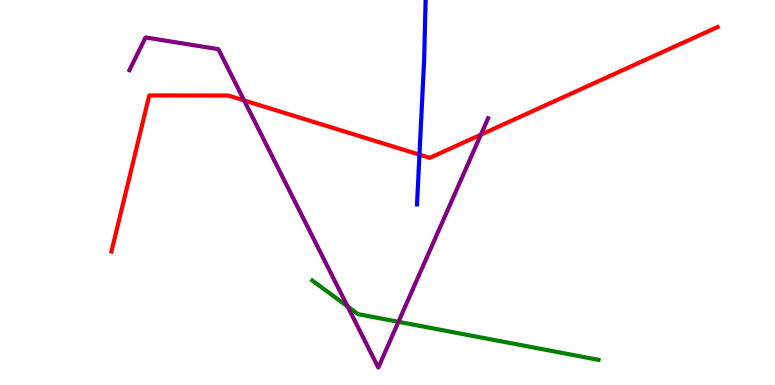[{'lines': ['blue', 'red'], 'intersections': [{'x': 5.41, 'y': 5.98}]}, {'lines': ['green', 'red'], 'intersections': []}, {'lines': ['purple', 'red'], 'intersections': [{'x': 3.15, 'y': 7.39}, {'x': 6.21, 'y': 6.5}]}, {'lines': ['blue', 'green'], 'intersections': []}, {'lines': ['blue', 'purple'], 'intersections': []}, {'lines': ['green', 'purple'], 'intersections': [{'x': 4.49, 'y': 2.04}, {'x': 5.14, 'y': 1.64}]}]